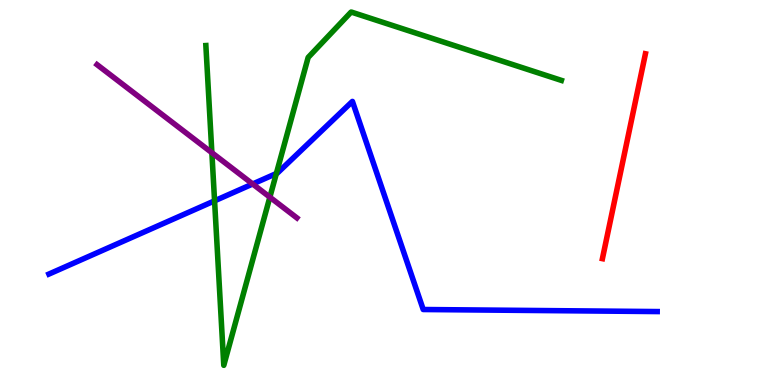[{'lines': ['blue', 'red'], 'intersections': []}, {'lines': ['green', 'red'], 'intersections': []}, {'lines': ['purple', 'red'], 'intersections': []}, {'lines': ['blue', 'green'], 'intersections': [{'x': 2.77, 'y': 4.78}, {'x': 3.57, 'y': 5.49}]}, {'lines': ['blue', 'purple'], 'intersections': [{'x': 3.26, 'y': 5.22}]}, {'lines': ['green', 'purple'], 'intersections': [{'x': 2.73, 'y': 6.03}, {'x': 3.48, 'y': 4.88}]}]